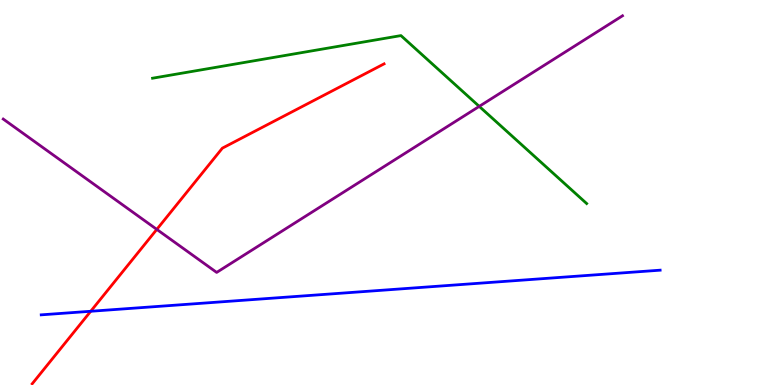[{'lines': ['blue', 'red'], 'intersections': [{'x': 1.17, 'y': 1.92}]}, {'lines': ['green', 'red'], 'intersections': []}, {'lines': ['purple', 'red'], 'intersections': [{'x': 2.02, 'y': 4.04}]}, {'lines': ['blue', 'green'], 'intersections': []}, {'lines': ['blue', 'purple'], 'intersections': []}, {'lines': ['green', 'purple'], 'intersections': [{'x': 6.18, 'y': 7.24}]}]